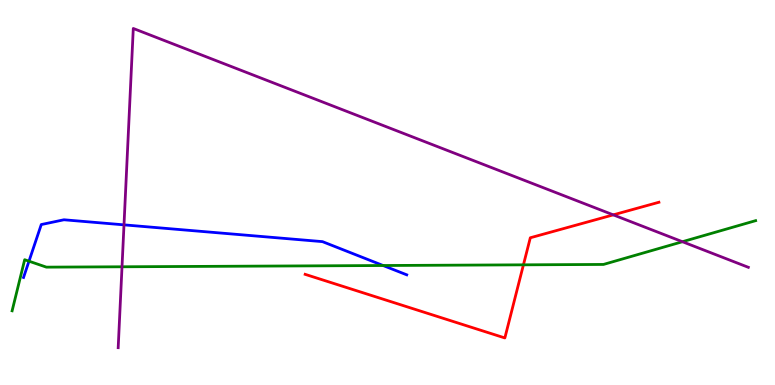[{'lines': ['blue', 'red'], 'intersections': []}, {'lines': ['green', 'red'], 'intersections': [{'x': 6.75, 'y': 3.12}]}, {'lines': ['purple', 'red'], 'intersections': [{'x': 7.91, 'y': 4.42}]}, {'lines': ['blue', 'green'], 'intersections': [{'x': 0.374, 'y': 3.22}, {'x': 4.94, 'y': 3.1}]}, {'lines': ['blue', 'purple'], 'intersections': [{'x': 1.6, 'y': 4.16}]}, {'lines': ['green', 'purple'], 'intersections': [{'x': 1.57, 'y': 3.07}, {'x': 8.81, 'y': 3.72}]}]